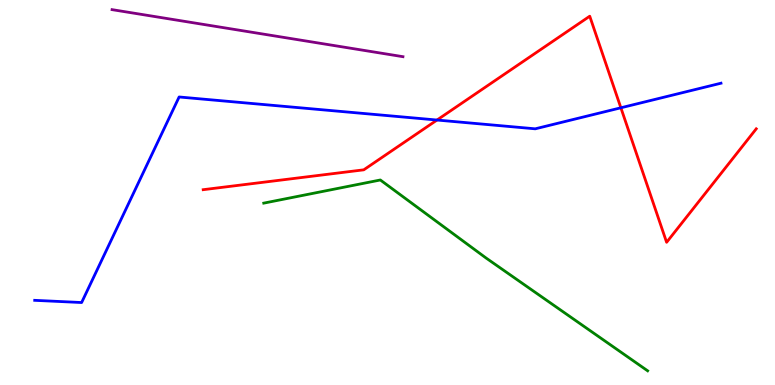[{'lines': ['blue', 'red'], 'intersections': [{'x': 5.64, 'y': 6.88}, {'x': 8.01, 'y': 7.2}]}, {'lines': ['green', 'red'], 'intersections': []}, {'lines': ['purple', 'red'], 'intersections': []}, {'lines': ['blue', 'green'], 'intersections': []}, {'lines': ['blue', 'purple'], 'intersections': []}, {'lines': ['green', 'purple'], 'intersections': []}]